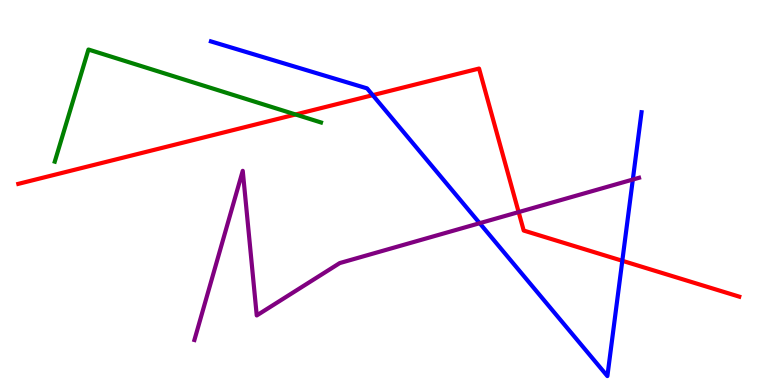[{'lines': ['blue', 'red'], 'intersections': [{'x': 4.81, 'y': 7.53}, {'x': 8.03, 'y': 3.23}]}, {'lines': ['green', 'red'], 'intersections': [{'x': 3.81, 'y': 7.03}]}, {'lines': ['purple', 'red'], 'intersections': [{'x': 6.69, 'y': 4.49}]}, {'lines': ['blue', 'green'], 'intersections': []}, {'lines': ['blue', 'purple'], 'intersections': [{'x': 6.19, 'y': 4.2}, {'x': 8.17, 'y': 5.34}]}, {'lines': ['green', 'purple'], 'intersections': []}]